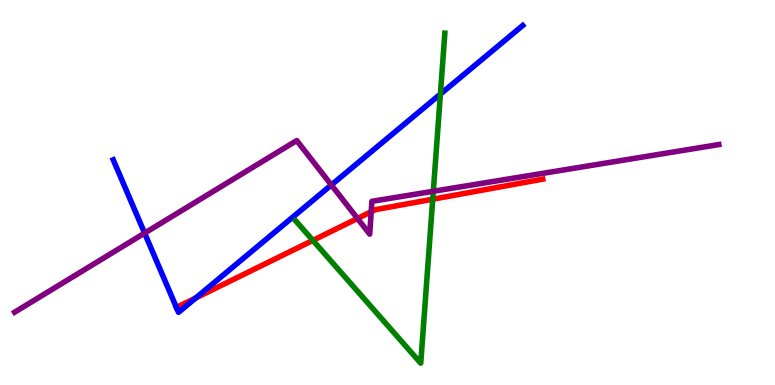[{'lines': ['blue', 'red'], 'intersections': [{'x': 2.28, 'y': 2.01}, {'x': 2.53, 'y': 2.26}]}, {'lines': ['green', 'red'], 'intersections': [{'x': 4.04, 'y': 3.76}, {'x': 5.58, 'y': 4.83}]}, {'lines': ['purple', 'red'], 'intersections': [{'x': 4.61, 'y': 4.33}, {'x': 4.79, 'y': 4.5}]}, {'lines': ['blue', 'green'], 'intersections': [{'x': 5.68, 'y': 7.56}]}, {'lines': ['blue', 'purple'], 'intersections': [{'x': 1.87, 'y': 3.94}, {'x': 4.28, 'y': 5.2}]}, {'lines': ['green', 'purple'], 'intersections': [{'x': 5.59, 'y': 5.03}]}]